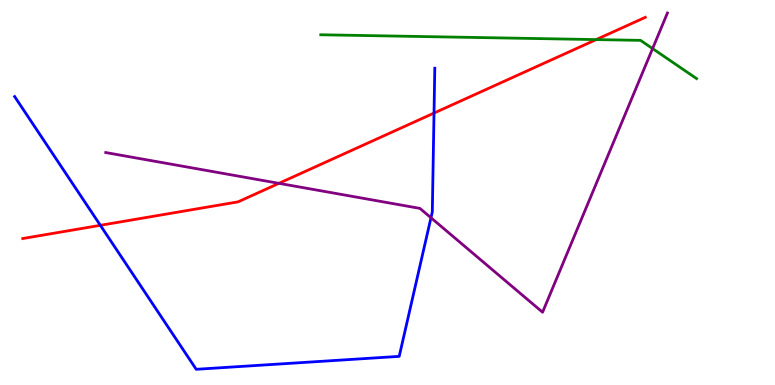[{'lines': ['blue', 'red'], 'intersections': [{'x': 1.29, 'y': 4.15}, {'x': 5.6, 'y': 7.06}]}, {'lines': ['green', 'red'], 'intersections': [{'x': 7.69, 'y': 8.97}]}, {'lines': ['purple', 'red'], 'intersections': [{'x': 3.6, 'y': 5.24}]}, {'lines': ['blue', 'green'], 'intersections': []}, {'lines': ['blue', 'purple'], 'intersections': [{'x': 5.56, 'y': 4.34}]}, {'lines': ['green', 'purple'], 'intersections': [{'x': 8.42, 'y': 8.74}]}]